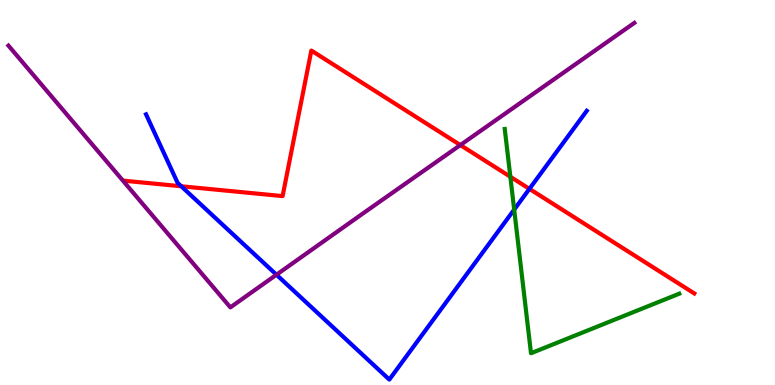[{'lines': ['blue', 'red'], 'intersections': [{'x': 2.34, 'y': 5.16}, {'x': 6.83, 'y': 5.09}]}, {'lines': ['green', 'red'], 'intersections': [{'x': 6.59, 'y': 5.41}]}, {'lines': ['purple', 'red'], 'intersections': [{'x': 5.94, 'y': 6.23}]}, {'lines': ['blue', 'green'], 'intersections': [{'x': 6.63, 'y': 4.56}]}, {'lines': ['blue', 'purple'], 'intersections': [{'x': 3.57, 'y': 2.86}]}, {'lines': ['green', 'purple'], 'intersections': []}]